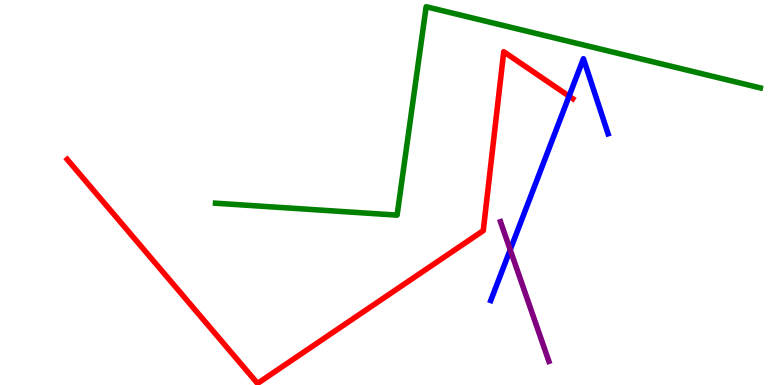[{'lines': ['blue', 'red'], 'intersections': [{'x': 7.34, 'y': 7.5}]}, {'lines': ['green', 'red'], 'intersections': []}, {'lines': ['purple', 'red'], 'intersections': []}, {'lines': ['blue', 'green'], 'intersections': []}, {'lines': ['blue', 'purple'], 'intersections': [{'x': 6.58, 'y': 3.51}]}, {'lines': ['green', 'purple'], 'intersections': []}]